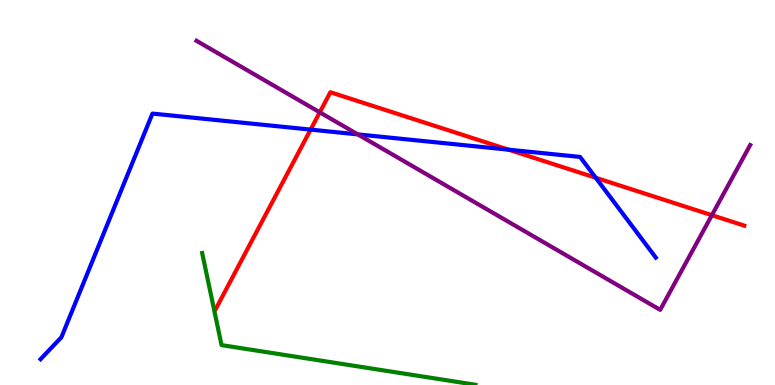[{'lines': ['blue', 'red'], 'intersections': [{'x': 4.01, 'y': 6.63}, {'x': 6.56, 'y': 6.11}, {'x': 7.69, 'y': 5.38}]}, {'lines': ['green', 'red'], 'intersections': []}, {'lines': ['purple', 'red'], 'intersections': [{'x': 4.13, 'y': 7.08}, {'x': 9.19, 'y': 4.41}]}, {'lines': ['blue', 'green'], 'intersections': []}, {'lines': ['blue', 'purple'], 'intersections': [{'x': 4.62, 'y': 6.51}]}, {'lines': ['green', 'purple'], 'intersections': []}]